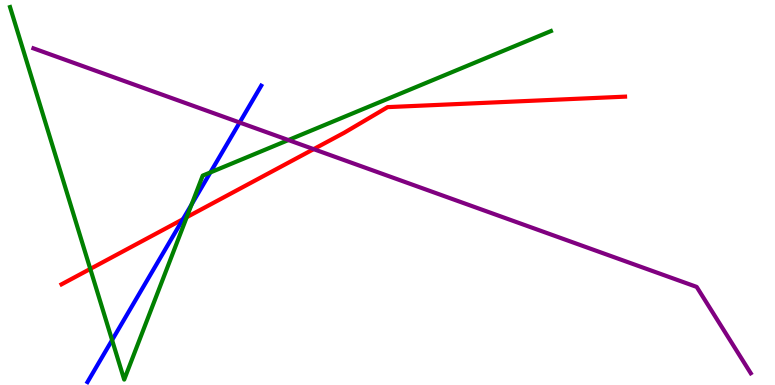[{'lines': ['blue', 'red'], 'intersections': [{'x': 2.36, 'y': 4.31}]}, {'lines': ['green', 'red'], 'intersections': [{'x': 1.16, 'y': 3.02}, {'x': 2.41, 'y': 4.36}]}, {'lines': ['purple', 'red'], 'intersections': [{'x': 4.05, 'y': 6.13}]}, {'lines': ['blue', 'green'], 'intersections': [{'x': 1.45, 'y': 1.17}, {'x': 2.47, 'y': 4.69}, {'x': 2.71, 'y': 5.52}]}, {'lines': ['blue', 'purple'], 'intersections': [{'x': 3.09, 'y': 6.82}]}, {'lines': ['green', 'purple'], 'intersections': [{'x': 3.72, 'y': 6.36}]}]